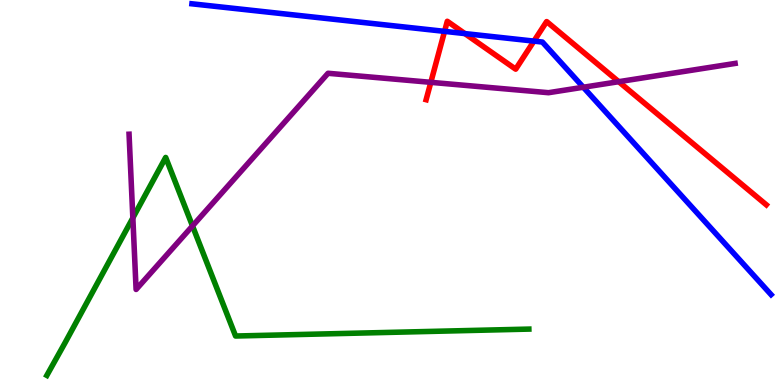[{'lines': ['blue', 'red'], 'intersections': [{'x': 5.74, 'y': 9.19}, {'x': 6.0, 'y': 9.13}, {'x': 6.89, 'y': 8.93}]}, {'lines': ['green', 'red'], 'intersections': []}, {'lines': ['purple', 'red'], 'intersections': [{'x': 5.56, 'y': 7.86}, {'x': 7.98, 'y': 7.88}]}, {'lines': ['blue', 'green'], 'intersections': []}, {'lines': ['blue', 'purple'], 'intersections': [{'x': 7.53, 'y': 7.73}]}, {'lines': ['green', 'purple'], 'intersections': [{'x': 1.71, 'y': 4.34}, {'x': 2.48, 'y': 4.13}]}]